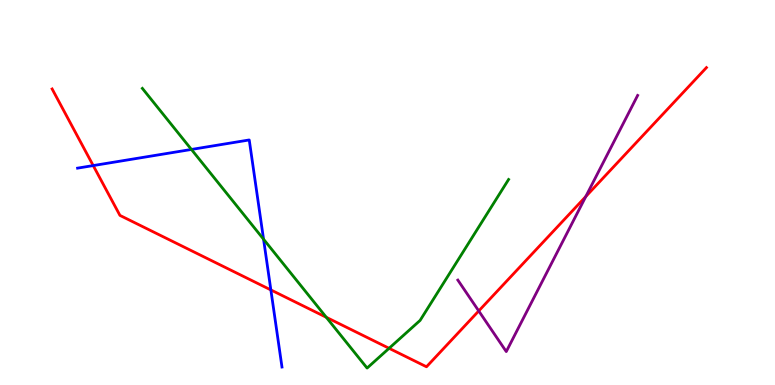[{'lines': ['blue', 'red'], 'intersections': [{'x': 1.2, 'y': 5.7}, {'x': 3.49, 'y': 2.47}]}, {'lines': ['green', 'red'], 'intersections': [{'x': 4.21, 'y': 1.76}, {'x': 5.02, 'y': 0.953}]}, {'lines': ['purple', 'red'], 'intersections': [{'x': 6.18, 'y': 1.92}, {'x': 7.56, 'y': 4.89}]}, {'lines': ['blue', 'green'], 'intersections': [{'x': 2.47, 'y': 6.12}, {'x': 3.4, 'y': 3.79}]}, {'lines': ['blue', 'purple'], 'intersections': []}, {'lines': ['green', 'purple'], 'intersections': []}]